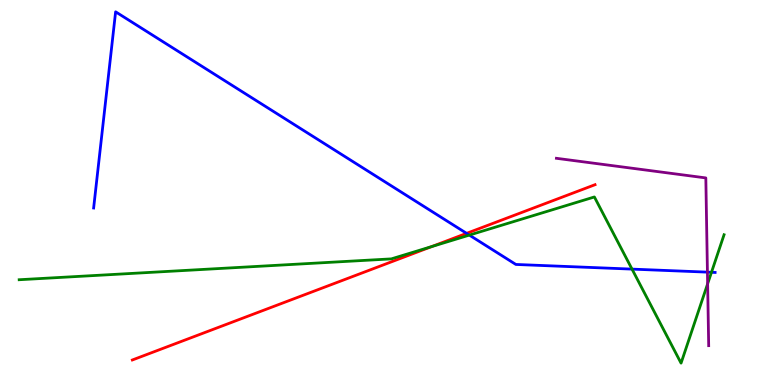[{'lines': ['blue', 'red'], 'intersections': [{'x': 6.02, 'y': 3.94}]}, {'lines': ['green', 'red'], 'intersections': [{'x': 5.57, 'y': 3.6}]}, {'lines': ['purple', 'red'], 'intersections': []}, {'lines': ['blue', 'green'], 'intersections': [{'x': 6.06, 'y': 3.89}, {'x': 8.16, 'y': 3.01}, {'x': 9.18, 'y': 2.93}]}, {'lines': ['blue', 'purple'], 'intersections': [{'x': 9.13, 'y': 2.93}]}, {'lines': ['green', 'purple'], 'intersections': [{'x': 9.13, 'y': 2.63}]}]